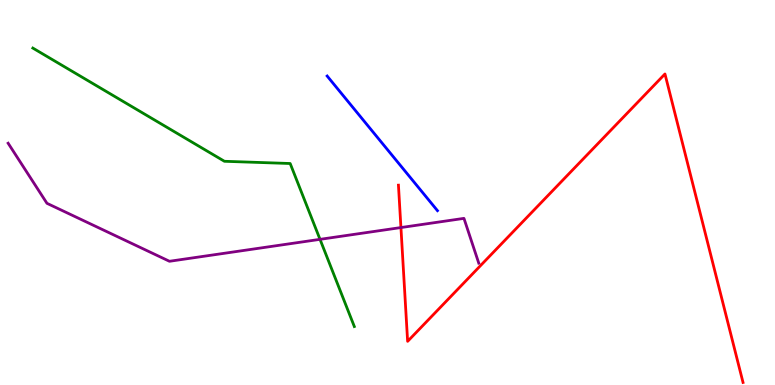[{'lines': ['blue', 'red'], 'intersections': []}, {'lines': ['green', 'red'], 'intersections': []}, {'lines': ['purple', 'red'], 'intersections': [{'x': 5.17, 'y': 4.09}]}, {'lines': ['blue', 'green'], 'intersections': []}, {'lines': ['blue', 'purple'], 'intersections': []}, {'lines': ['green', 'purple'], 'intersections': [{'x': 4.13, 'y': 3.78}]}]